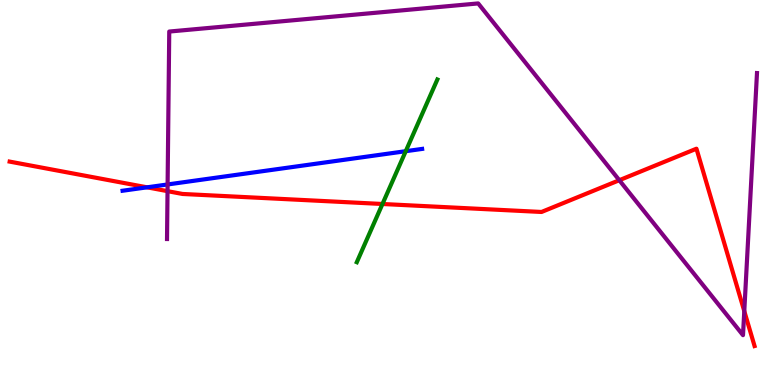[{'lines': ['blue', 'red'], 'intersections': [{'x': 1.9, 'y': 5.13}]}, {'lines': ['green', 'red'], 'intersections': [{'x': 4.94, 'y': 4.7}]}, {'lines': ['purple', 'red'], 'intersections': [{'x': 2.16, 'y': 5.03}, {'x': 7.99, 'y': 5.32}, {'x': 9.6, 'y': 1.92}]}, {'lines': ['blue', 'green'], 'intersections': [{'x': 5.24, 'y': 6.07}]}, {'lines': ['blue', 'purple'], 'intersections': [{'x': 2.16, 'y': 5.21}]}, {'lines': ['green', 'purple'], 'intersections': []}]